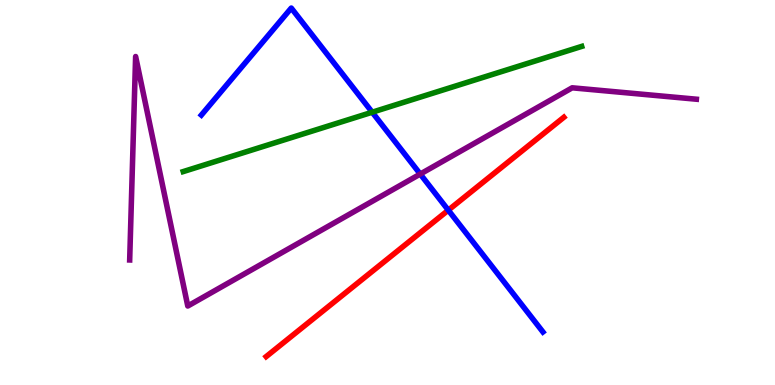[{'lines': ['blue', 'red'], 'intersections': [{'x': 5.78, 'y': 4.54}]}, {'lines': ['green', 'red'], 'intersections': []}, {'lines': ['purple', 'red'], 'intersections': []}, {'lines': ['blue', 'green'], 'intersections': [{'x': 4.8, 'y': 7.09}]}, {'lines': ['blue', 'purple'], 'intersections': [{'x': 5.42, 'y': 5.48}]}, {'lines': ['green', 'purple'], 'intersections': []}]